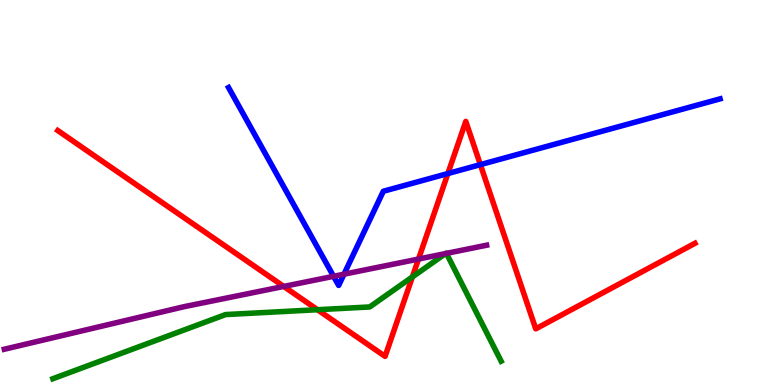[{'lines': ['blue', 'red'], 'intersections': [{'x': 5.78, 'y': 5.49}, {'x': 6.2, 'y': 5.72}]}, {'lines': ['green', 'red'], 'intersections': [{'x': 4.1, 'y': 1.96}, {'x': 5.32, 'y': 2.81}]}, {'lines': ['purple', 'red'], 'intersections': [{'x': 3.66, 'y': 2.56}, {'x': 5.4, 'y': 3.27}]}, {'lines': ['blue', 'green'], 'intersections': []}, {'lines': ['blue', 'purple'], 'intersections': [{'x': 4.3, 'y': 2.82}, {'x': 4.44, 'y': 2.88}]}, {'lines': ['green', 'purple'], 'intersections': [{'x': 5.75, 'y': 3.41}, {'x': 5.76, 'y': 3.42}]}]